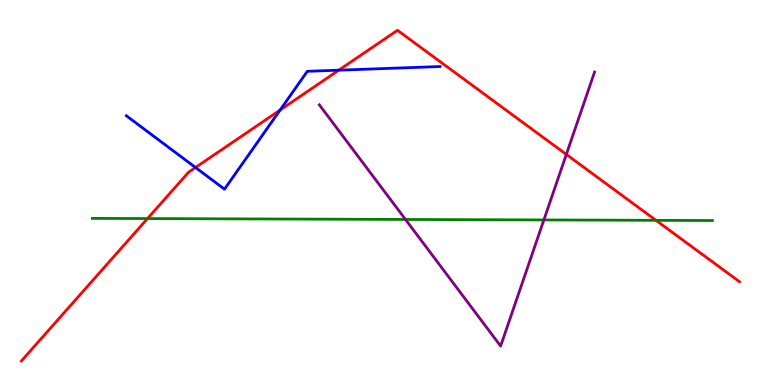[{'lines': ['blue', 'red'], 'intersections': [{'x': 2.52, 'y': 5.65}, {'x': 3.61, 'y': 7.14}, {'x': 4.37, 'y': 8.18}]}, {'lines': ['green', 'red'], 'intersections': [{'x': 1.9, 'y': 4.32}, {'x': 8.46, 'y': 4.28}]}, {'lines': ['purple', 'red'], 'intersections': [{'x': 7.31, 'y': 5.99}]}, {'lines': ['blue', 'green'], 'intersections': []}, {'lines': ['blue', 'purple'], 'intersections': []}, {'lines': ['green', 'purple'], 'intersections': [{'x': 5.23, 'y': 4.3}, {'x': 7.02, 'y': 4.29}]}]